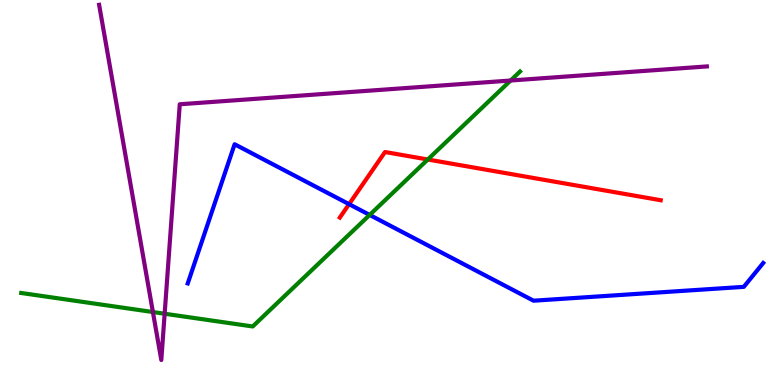[{'lines': ['blue', 'red'], 'intersections': [{'x': 4.5, 'y': 4.7}]}, {'lines': ['green', 'red'], 'intersections': [{'x': 5.52, 'y': 5.86}]}, {'lines': ['purple', 'red'], 'intersections': []}, {'lines': ['blue', 'green'], 'intersections': [{'x': 4.77, 'y': 4.42}]}, {'lines': ['blue', 'purple'], 'intersections': []}, {'lines': ['green', 'purple'], 'intersections': [{'x': 1.97, 'y': 1.9}, {'x': 2.12, 'y': 1.85}, {'x': 6.59, 'y': 7.91}]}]